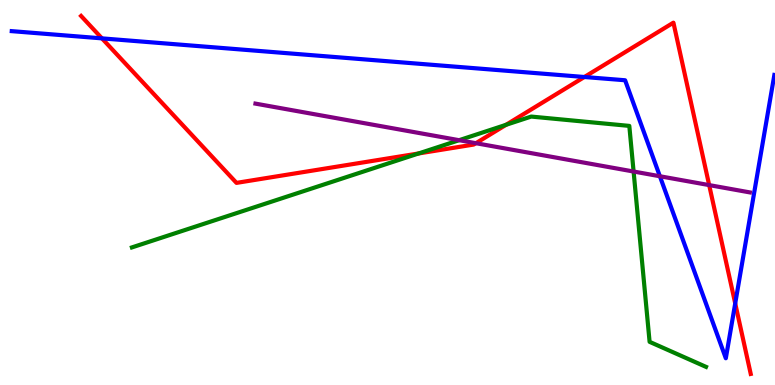[{'lines': ['blue', 'red'], 'intersections': [{'x': 1.32, 'y': 9.0}, {'x': 7.54, 'y': 8.0}, {'x': 9.49, 'y': 2.12}]}, {'lines': ['green', 'red'], 'intersections': [{'x': 5.4, 'y': 6.01}, {'x': 6.53, 'y': 6.76}]}, {'lines': ['purple', 'red'], 'intersections': [{'x': 6.14, 'y': 6.28}, {'x': 9.15, 'y': 5.19}]}, {'lines': ['blue', 'green'], 'intersections': []}, {'lines': ['blue', 'purple'], 'intersections': [{'x': 8.51, 'y': 5.42}]}, {'lines': ['green', 'purple'], 'intersections': [{'x': 5.92, 'y': 6.36}, {'x': 8.18, 'y': 5.54}]}]